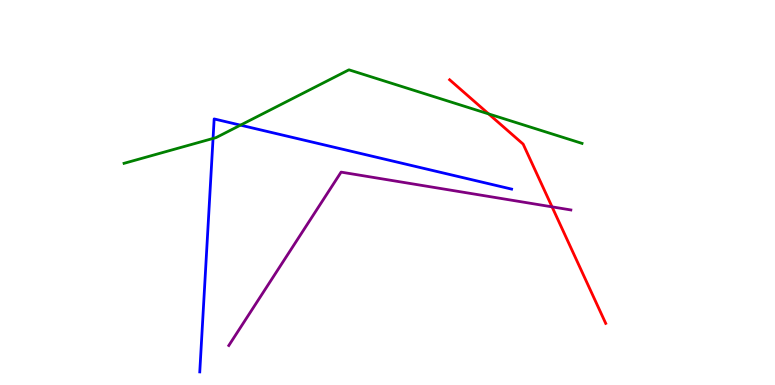[{'lines': ['blue', 'red'], 'intersections': []}, {'lines': ['green', 'red'], 'intersections': [{'x': 6.3, 'y': 7.04}]}, {'lines': ['purple', 'red'], 'intersections': [{'x': 7.12, 'y': 4.63}]}, {'lines': ['blue', 'green'], 'intersections': [{'x': 2.75, 'y': 6.4}, {'x': 3.1, 'y': 6.75}]}, {'lines': ['blue', 'purple'], 'intersections': []}, {'lines': ['green', 'purple'], 'intersections': []}]